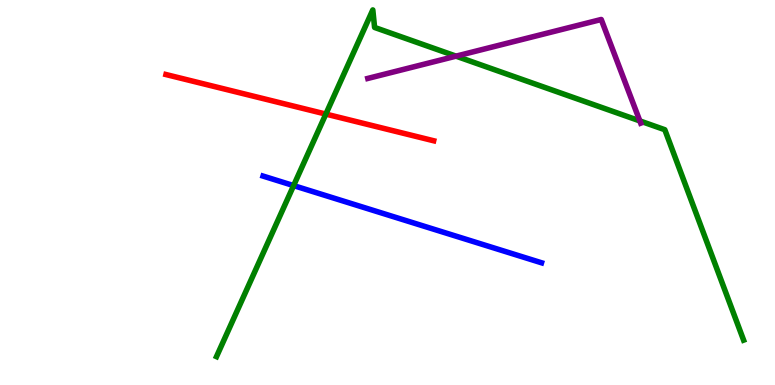[{'lines': ['blue', 'red'], 'intersections': []}, {'lines': ['green', 'red'], 'intersections': [{'x': 4.2, 'y': 7.04}]}, {'lines': ['purple', 'red'], 'intersections': []}, {'lines': ['blue', 'green'], 'intersections': [{'x': 3.79, 'y': 5.18}]}, {'lines': ['blue', 'purple'], 'intersections': []}, {'lines': ['green', 'purple'], 'intersections': [{'x': 5.88, 'y': 8.54}, {'x': 8.26, 'y': 6.86}]}]